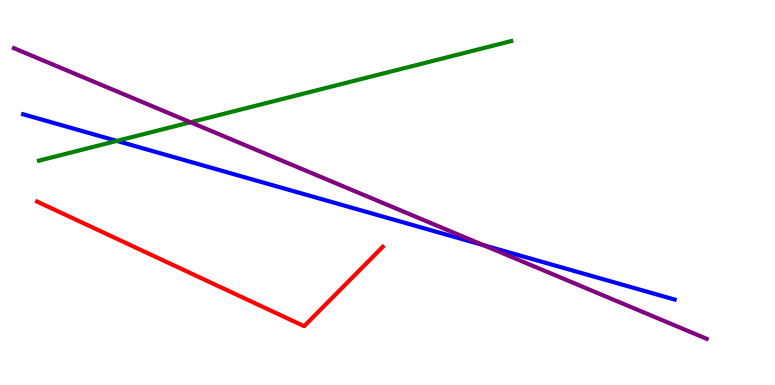[{'lines': ['blue', 'red'], 'intersections': []}, {'lines': ['green', 'red'], 'intersections': []}, {'lines': ['purple', 'red'], 'intersections': []}, {'lines': ['blue', 'green'], 'intersections': [{'x': 1.51, 'y': 6.34}]}, {'lines': ['blue', 'purple'], 'intersections': [{'x': 6.24, 'y': 3.63}]}, {'lines': ['green', 'purple'], 'intersections': [{'x': 2.46, 'y': 6.82}]}]